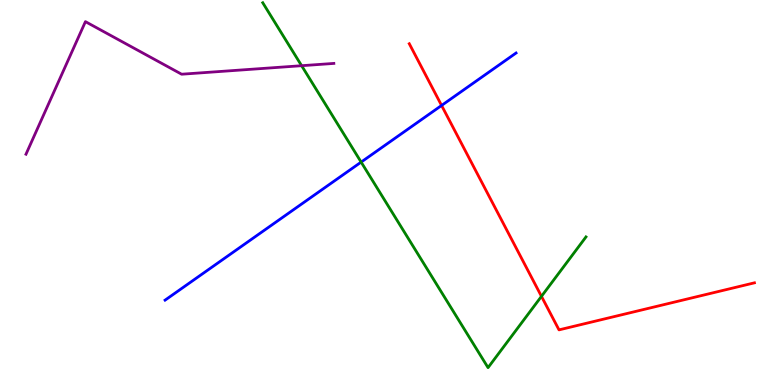[{'lines': ['blue', 'red'], 'intersections': [{'x': 5.7, 'y': 7.26}]}, {'lines': ['green', 'red'], 'intersections': [{'x': 6.99, 'y': 2.3}]}, {'lines': ['purple', 'red'], 'intersections': []}, {'lines': ['blue', 'green'], 'intersections': [{'x': 4.66, 'y': 5.79}]}, {'lines': ['blue', 'purple'], 'intersections': []}, {'lines': ['green', 'purple'], 'intersections': [{'x': 3.89, 'y': 8.29}]}]